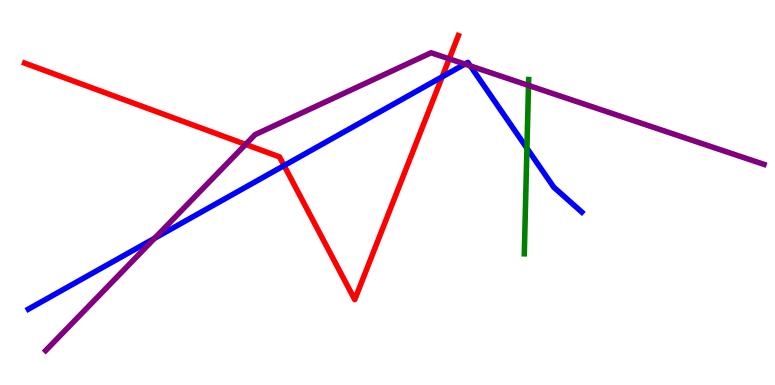[{'lines': ['blue', 'red'], 'intersections': [{'x': 3.67, 'y': 5.7}, {'x': 5.71, 'y': 8.0}]}, {'lines': ['green', 'red'], 'intersections': []}, {'lines': ['purple', 'red'], 'intersections': [{'x': 3.17, 'y': 6.25}, {'x': 5.8, 'y': 8.47}]}, {'lines': ['blue', 'green'], 'intersections': [{'x': 6.8, 'y': 6.15}]}, {'lines': ['blue', 'purple'], 'intersections': [{'x': 1.99, 'y': 3.81}, {'x': 6.0, 'y': 8.34}, {'x': 6.07, 'y': 8.29}]}, {'lines': ['green', 'purple'], 'intersections': [{'x': 6.82, 'y': 7.78}]}]